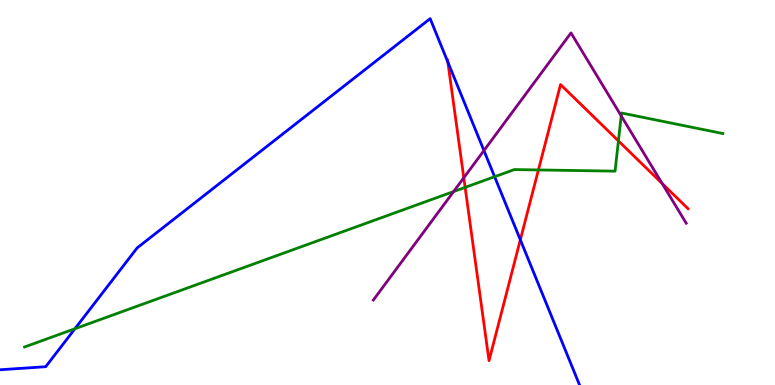[{'lines': ['blue', 'red'], 'intersections': [{'x': 5.78, 'y': 8.39}, {'x': 6.71, 'y': 3.77}]}, {'lines': ['green', 'red'], 'intersections': [{'x': 6.0, 'y': 5.13}, {'x': 6.95, 'y': 5.59}, {'x': 7.98, 'y': 6.34}]}, {'lines': ['purple', 'red'], 'intersections': [{'x': 5.98, 'y': 5.38}, {'x': 8.54, 'y': 5.23}]}, {'lines': ['blue', 'green'], 'intersections': [{'x': 0.967, 'y': 1.46}, {'x': 6.38, 'y': 5.41}]}, {'lines': ['blue', 'purple'], 'intersections': [{'x': 6.24, 'y': 6.09}]}, {'lines': ['green', 'purple'], 'intersections': [{'x': 5.85, 'y': 5.02}, {'x': 8.02, 'y': 6.99}]}]